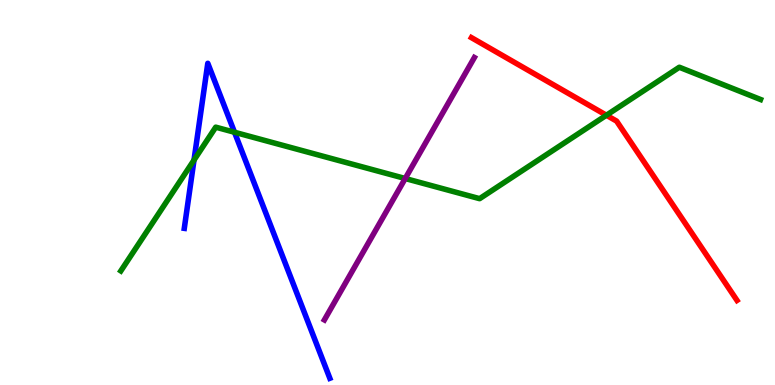[{'lines': ['blue', 'red'], 'intersections': []}, {'lines': ['green', 'red'], 'intersections': [{'x': 7.82, 'y': 7.01}]}, {'lines': ['purple', 'red'], 'intersections': []}, {'lines': ['blue', 'green'], 'intersections': [{'x': 2.5, 'y': 5.84}, {'x': 3.03, 'y': 6.56}]}, {'lines': ['blue', 'purple'], 'intersections': []}, {'lines': ['green', 'purple'], 'intersections': [{'x': 5.23, 'y': 5.36}]}]